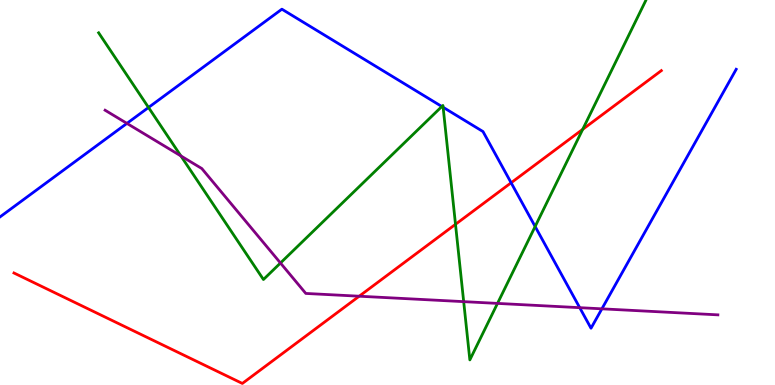[{'lines': ['blue', 'red'], 'intersections': [{'x': 6.6, 'y': 5.25}]}, {'lines': ['green', 'red'], 'intersections': [{'x': 5.88, 'y': 4.17}, {'x': 7.52, 'y': 6.64}]}, {'lines': ['purple', 'red'], 'intersections': [{'x': 4.63, 'y': 2.31}]}, {'lines': ['blue', 'green'], 'intersections': [{'x': 1.92, 'y': 7.21}, {'x': 5.7, 'y': 7.23}, {'x': 5.72, 'y': 7.21}, {'x': 6.91, 'y': 4.12}]}, {'lines': ['blue', 'purple'], 'intersections': [{'x': 1.64, 'y': 6.8}, {'x': 7.48, 'y': 2.01}, {'x': 7.77, 'y': 1.98}]}, {'lines': ['green', 'purple'], 'intersections': [{'x': 2.33, 'y': 5.95}, {'x': 3.62, 'y': 3.17}, {'x': 5.98, 'y': 2.17}, {'x': 6.42, 'y': 2.12}]}]